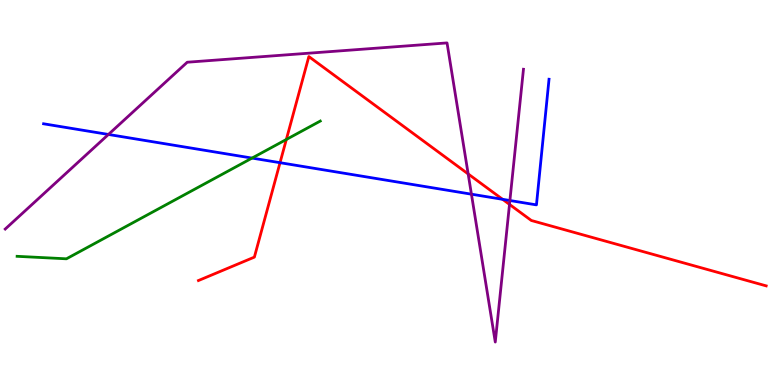[{'lines': ['blue', 'red'], 'intersections': [{'x': 3.61, 'y': 5.77}, {'x': 6.49, 'y': 4.82}]}, {'lines': ['green', 'red'], 'intersections': [{'x': 3.69, 'y': 6.38}]}, {'lines': ['purple', 'red'], 'intersections': [{'x': 6.04, 'y': 5.48}, {'x': 6.57, 'y': 4.69}]}, {'lines': ['blue', 'green'], 'intersections': [{'x': 3.25, 'y': 5.89}]}, {'lines': ['blue', 'purple'], 'intersections': [{'x': 1.4, 'y': 6.51}, {'x': 6.08, 'y': 4.96}, {'x': 6.58, 'y': 4.79}]}, {'lines': ['green', 'purple'], 'intersections': []}]